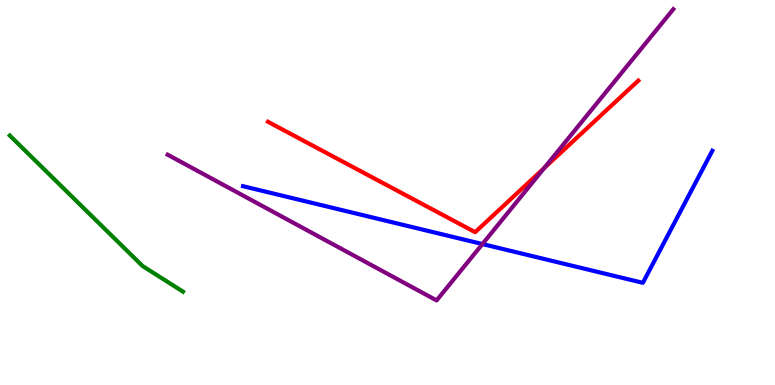[{'lines': ['blue', 'red'], 'intersections': []}, {'lines': ['green', 'red'], 'intersections': []}, {'lines': ['purple', 'red'], 'intersections': [{'x': 7.02, 'y': 5.64}]}, {'lines': ['blue', 'green'], 'intersections': []}, {'lines': ['blue', 'purple'], 'intersections': [{'x': 6.22, 'y': 3.66}]}, {'lines': ['green', 'purple'], 'intersections': []}]